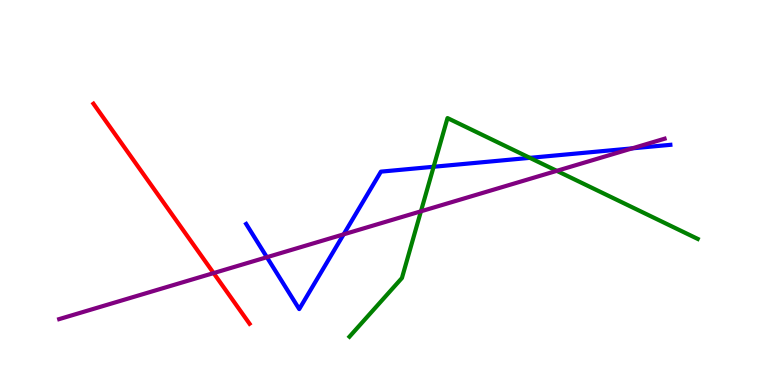[{'lines': ['blue', 'red'], 'intersections': []}, {'lines': ['green', 'red'], 'intersections': []}, {'lines': ['purple', 'red'], 'intersections': [{'x': 2.76, 'y': 2.91}]}, {'lines': ['blue', 'green'], 'intersections': [{'x': 5.6, 'y': 5.67}, {'x': 6.84, 'y': 5.9}]}, {'lines': ['blue', 'purple'], 'intersections': [{'x': 3.44, 'y': 3.32}, {'x': 4.43, 'y': 3.91}, {'x': 8.16, 'y': 6.15}]}, {'lines': ['green', 'purple'], 'intersections': [{'x': 5.43, 'y': 4.51}, {'x': 7.18, 'y': 5.56}]}]